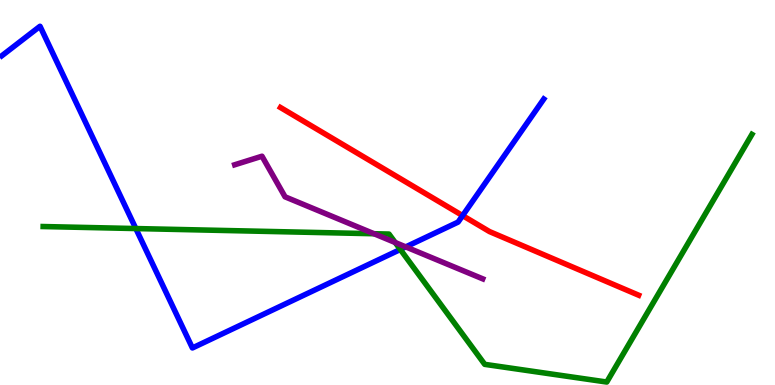[{'lines': ['blue', 'red'], 'intersections': [{'x': 5.97, 'y': 4.4}]}, {'lines': ['green', 'red'], 'intersections': []}, {'lines': ['purple', 'red'], 'intersections': []}, {'lines': ['blue', 'green'], 'intersections': [{'x': 1.75, 'y': 4.06}, {'x': 5.17, 'y': 3.52}]}, {'lines': ['blue', 'purple'], 'intersections': [{'x': 5.24, 'y': 3.59}]}, {'lines': ['green', 'purple'], 'intersections': [{'x': 4.83, 'y': 3.93}, {'x': 5.1, 'y': 3.7}]}]